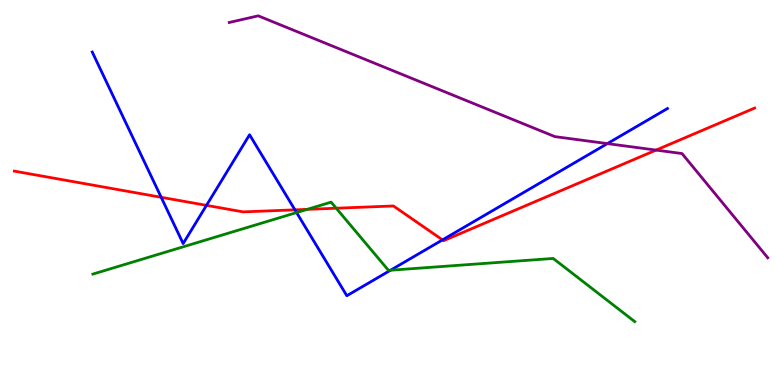[{'lines': ['blue', 'red'], 'intersections': [{'x': 2.08, 'y': 4.88}, {'x': 2.66, 'y': 4.67}, {'x': 3.81, 'y': 4.55}, {'x': 5.71, 'y': 3.77}]}, {'lines': ['green', 'red'], 'intersections': [{'x': 3.96, 'y': 4.56}, {'x': 4.34, 'y': 4.59}]}, {'lines': ['purple', 'red'], 'intersections': [{'x': 8.47, 'y': 6.1}]}, {'lines': ['blue', 'green'], 'intersections': [{'x': 3.83, 'y': 4.48}, {'x': 5.04, 'y': 2.98}]}, {'lines': ['blue', 'purple'], 'intersections': [{'x': 7.84, 'y': 6.27}]}, {'lines': ['green', 'purple'], 'intersections': []}]